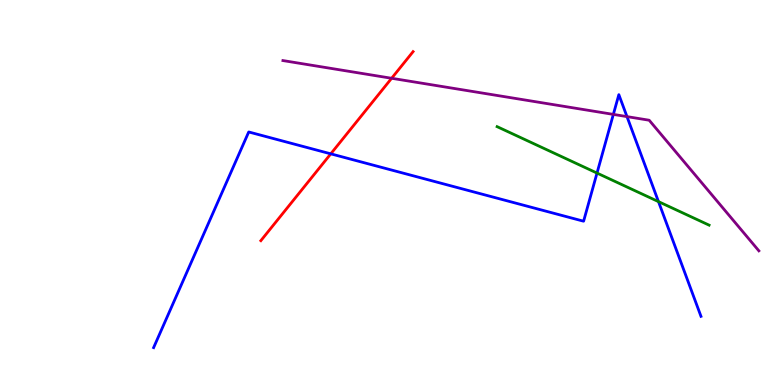[{'lines': ['blue', 'red'], 'intersections': [{'x': 4.27, 'y': 6.0}]}, {'lines': ['green', 'red'], 'intersections': []}, {'lines': ['purple', 'red'], 'intersections': [{'x': 5.05, 'y': 7.97}]}, {'lines': ['blue', 'green'], 'intersections': [{'x': 7.7, 'y': 5.5}, {'x': 8.5, 'y': 4.76}]}, {'lines': ['blue', 'purple'], 'intersections': [{'x': 7.91, 'y': 7.03}, {'x': 8.09, 'y': 6.97}]}, {'lines': ['green', 'purple'], 'intersections': []}]